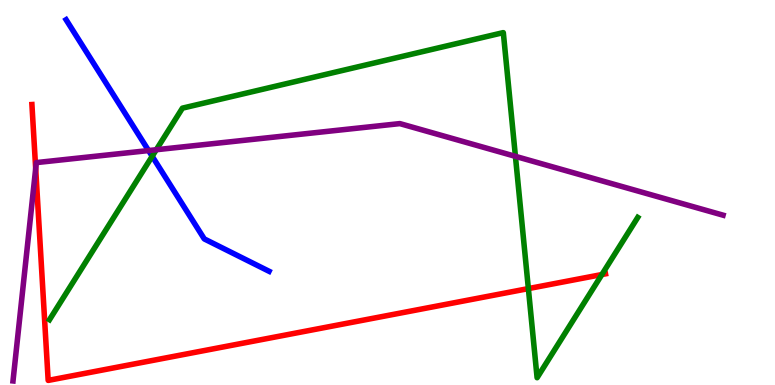[{'lines': ['blue', 'red'], 'intersections': []}, {'lines': ['green', 'red'], 'intersections': [{'x': 6.82, 'y': 2.5}, {'x': 7.77, 'y': 2.87}]}, {'lines': ['purple', 'red'], 'intersections': [{'x': 0.46, 'y': 5.62}]}, {'lines': ['blue', 'green'], 'intersections': [{'x': 1.96, 'y': 5.94}]}, {'lines': ['blue', 'purple'], 'intersections': [{'x': 1.92, 'y': 6.09}]}, {'lines': ['green', 'purple'], 'intersections': [{'x': 2.02, 'y': 6.11}, {'x': 6.65, 'y': 5.94}]}]